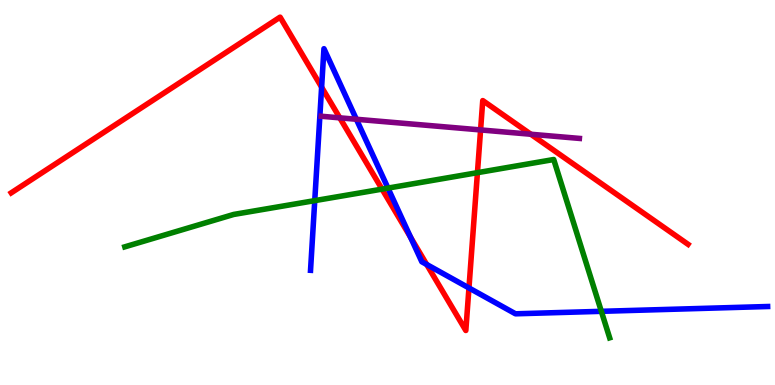[{'lines': ['blue', 'red'], 'intersections': [{'x': 4.15, 'y': 7.74}, {'x': 5.3, 'y': 3.84}, {'x': 5.51, 'y': 3.13}, {'x': 6.05, 'y': 2.52}]}, {'lines': ['green', 'red'], 'intersections': [{'x': 4.93, 'y': 5.09}, {'x': 6.16, 'y': 5.52}]}, {'lines': ['purple', 'red'], 'intersections': [{'x': 4.38, 'y': 6.94}, {'x': 6.2, 'y': 6.63}, {'x': 6.85, 'y': 6.51}]}, {'lines': ['blue', 'green'], 'intersections': [{'x': 4.06, 'y': 4.79}, {'x': 5.01, 'y': 5.11}, {'x': 7.76, 'y': 1.91}]}, {'lines': ['blue', 'purple'], 'intersections': [{'x': 4.6, 'y': 6.9}]}, {'lines': ['green', 'purple'], 'intersections': []}]